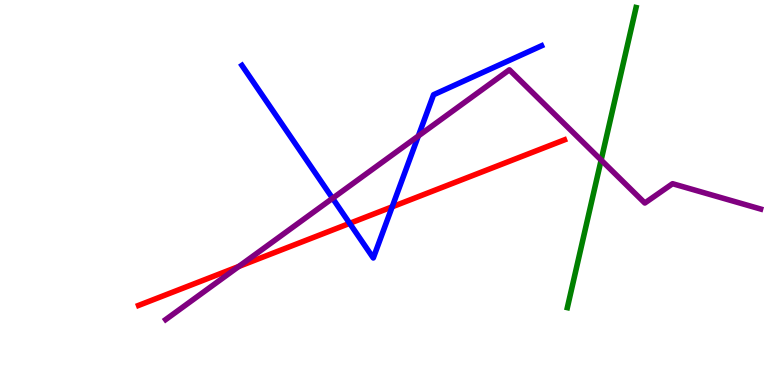[{'lines': ['blue', 'red'], 'intersections': [{'x': 4.51, 'y': 4.2}, {'x': 5.06, 'y': 4.63}]}, {'lines': ['green', 'red'], 'intersections': []}, {'lines': ['purple', 'red'], 'intersections': [{'x': 3.08, 'y': 3.08}]}, {'lines': ['blue', 'green'], 'intersections': []}, {'lines': ['blue', 'purple'], 'intersections': [{'x': 4.29, 'y': 4.85}, {'x': 5.4, 'y': 6.47}]}, {'lines': ['green', 'purple'], 'intersections': [{'x': 7.76, 'y': 5.84}]}]